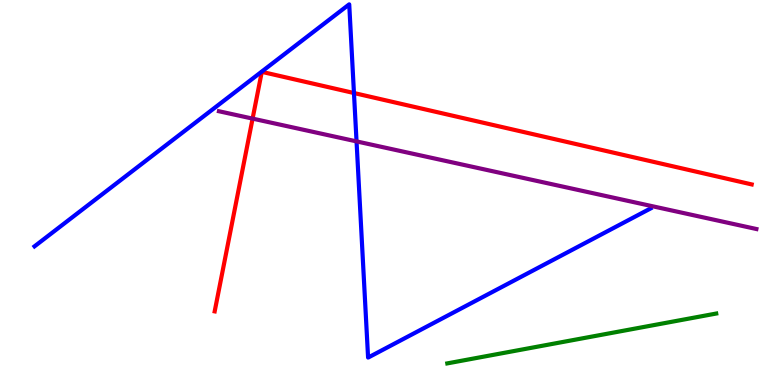[{'lines': ['blue', 'red'], 'intersections': [{'x': 4.57, 'y': 7.58}]}, {'lines': ['green', 'red'], 'intersections': []}, {'lines': ['purple', 'red'], 'intersections': [{'x': 3.26, 'y': 6.92}]}, {'lines': ['blue', 'green'], 'intersections': []}, {'lines': ['blue', 'purple'], 'intersections': [{'x': 4.6, 'y': 6.33}]}, {'lines': ['green', 'purple'], 'intersections': []}]